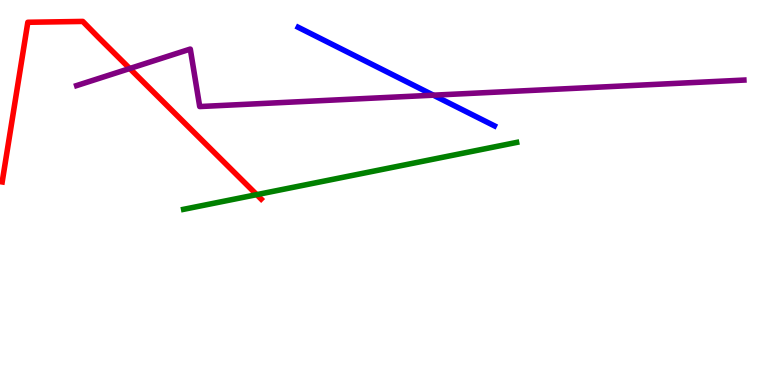[{'lines': ['blue', 'red'], 'intersections': []}, {'lines': ['green', 'red'], 'intersections': [{'x': 3.31, 'y': 4.94}]}, {'lines': ['purple', 'red'], 'intersections': [{'x': 1.67, 'y': 8.22}]}, {'lines': ['blue', 'green'], 'intersections': []}, {'lines': ['blue', 'purple'], 'intersections': [{'x': 5.59, 'y': 7.53}]}, {'lines': ['green', 'purple'], 'intersections': []}]